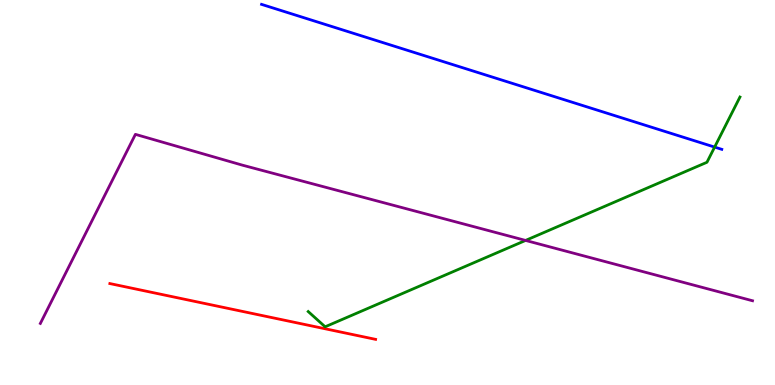[{'lines': ['blue', 'red'], 'intersections': []}, {'lines': ['green', 'red'], 'intersections': []}, {'lines': ['purple', 'red'], 'intersections': []}, {'lines': ['blue', 'green'], 'intersections': [{'x': 9.22, 'y': 6.18}]}, {'lines': ['blue', 'purple'], 'intersections': []}, {'lines': ['green', 'purple'], 'intersections': [{'x': 6.78, 'y': 3.76}]}]